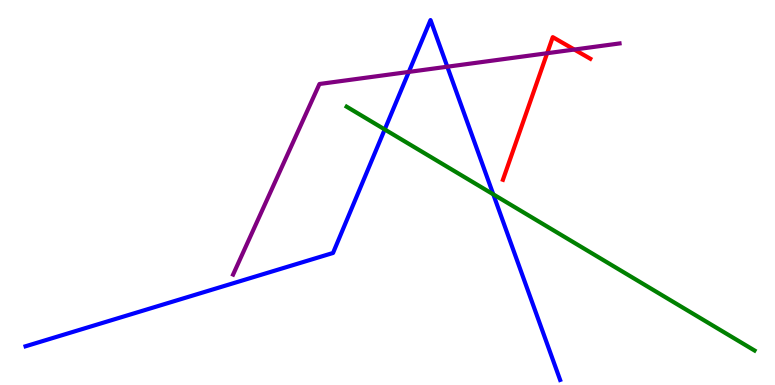[{'lines': ['blue', 'red'], 'intersections': []}, {'lines': ['green', 'red'], 'intersections': []}, {'lines': ['purple', 'red'], 'intersections': [{'x': 7.06, 'y': 8.62}, {'x': 7.41, 'y': 8.71}]}, {'lines': ['blue', 'green'], 'intersections': [{'x': 4.96, 'y': 6.64}, {'x': 6.36, 'y': 4.95}]}, {'lines': ['blue', 'purple'], 'intersections': [{'x': 5.27, 'y': 8.13}, {'x': 5.77, 'y': 8.27}]}, {'lines': ['green', 'purple'], 'intersections': []}]